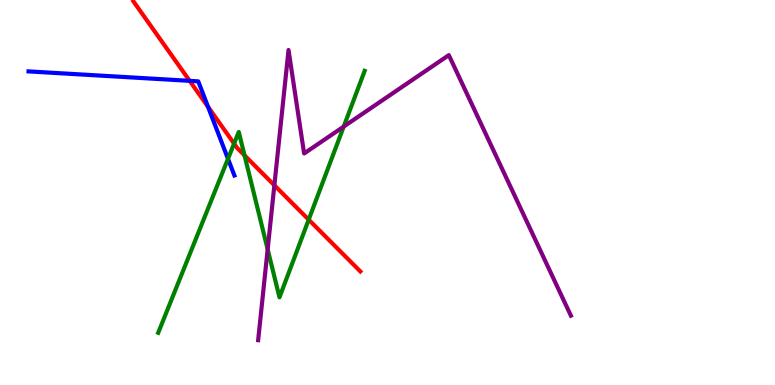[{'lines': ['blue', 'red'], 'intersections': [{'x': 2.45, 'y': 7.9}, {'x': 2.68, 'y': 7.23}]}, {'lines': ['green', 'red'], 'intersections': [{'x': 3.02, 'y': 6.27}, {'x': 3.16, 'y': 5.96}, {'x': 3.98, 'y': 4.29}]}, {'lines': ['purple', 'red'], 'intersections': [{'x': 3.54, 'y': 5.19}]}, {'lines': ['blue', 'green'], 'intersections': [{'x': 2.94, 'y': 5.88}]}, {'lines': ['blue', 'purple'], 'intersections': []}, {'lines': ['green', 'purple'], 'intersections': [{'x': 3.45, 'y': 3.52}, {'x': 4.44, 'y': 6.71}]}]